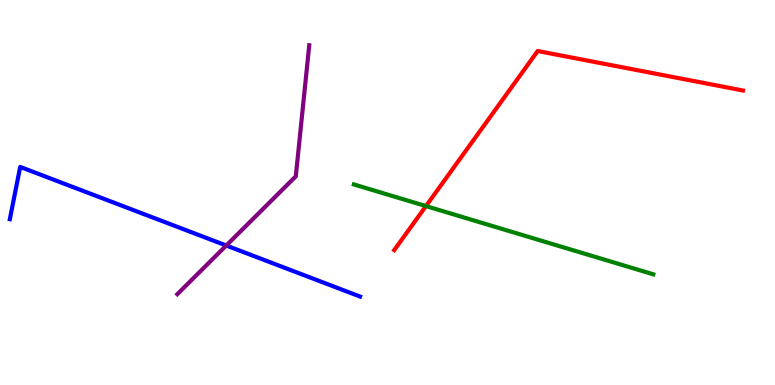[{'lines': ['blue', 'red'], 'intersections': []}, {'lines': ['green', 'red'], 'intersections': [{'x': 5.5, 'y': 4.65}]}, {'lines': ['purple', 'red'], 'intersections': []}, {'lines': ['blue', 'green'], 'intersections': []}, {'lines': ['blue', 'purple'], 'intersections': [{'x': 2.92, 'y': 3.62}]}, {'lines': ['green', 'purple'], 'intersections': []}]